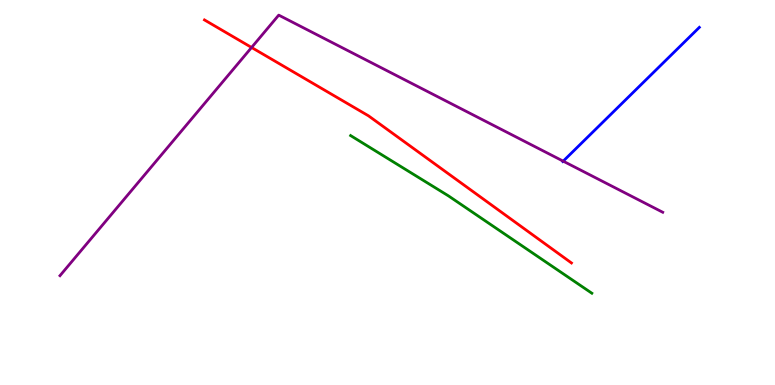[{'lines': ['blue', 'red'], 'intersections': []}, {'lines': ['green', 'red'], 'intersections': []}, {'lines': ['purple', 'red'], 'intersections': [{'x': 3.25, 'y': 8.77}]}, {'lines': ['blue', 'green'], 'intersections': []}, {'lines': ['blue', 'purple'], 'intersections': [{'x': 7.27, 'y': 5.81}]}, {'lines': ['green', 'purple'], 'intersections': []}]